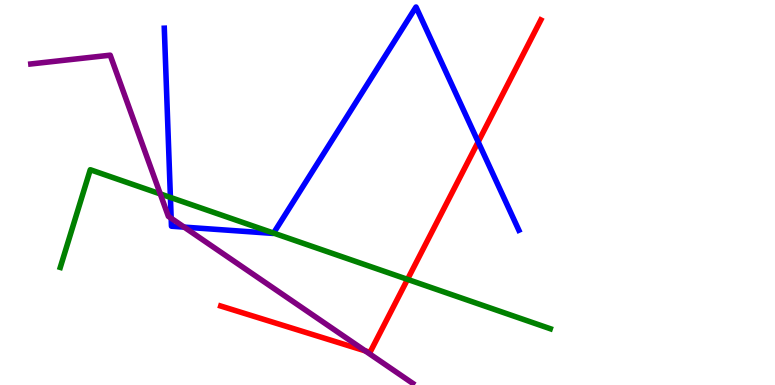[{'lines': ['blue', 'red'], 'intersections': [{'x': 6.17, 'y': 6.31}]}, {'lines': ['green', 'red'], 'intersections': [{'x': 5.26, 'y': 2.74}]}, {'lines': ['purple', 'red'], 'intersections': [{'x': 4.71, 'y': 0.887}]}, {'lines': ['blue', 'green'], 'intersections': [{'x': 2.2, 'y': 4.87}, {'x': 3.53, 'y': 3.95}]}, {'lines': ['blue', 'purple'], 'intersections': [{'x': 2.21, 'y': 4.33}, {'x': 2.38, 'y': 4.1}]}, {'lines': ['green', 'purple'], 'intersections': [{'x': 2.07, 'y': 4.96}]}]